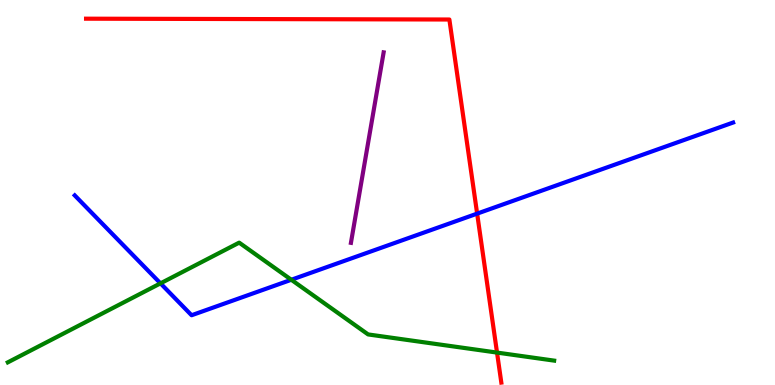[{'lines': ['blue', 'red'], 'intersections': [{'x': 6.16, 'y': 4.45}]}, {'lines': ['green', 'red'], 'intersections': [{'x': 6.41, 'y': 0.842}]}, {'lines': ['purple', 'red'], 'intersections': []}, {'lines': ['blue', 'green'], 'intersections': [{'x': 2.07, 'y': 2.64}, {'x': 3.76, 'y': 2.73}]}, {'lines': ['blue', 'purple'], 'intersections': []}, {'lines': ['green', 'purple'], 'intersections': []}]